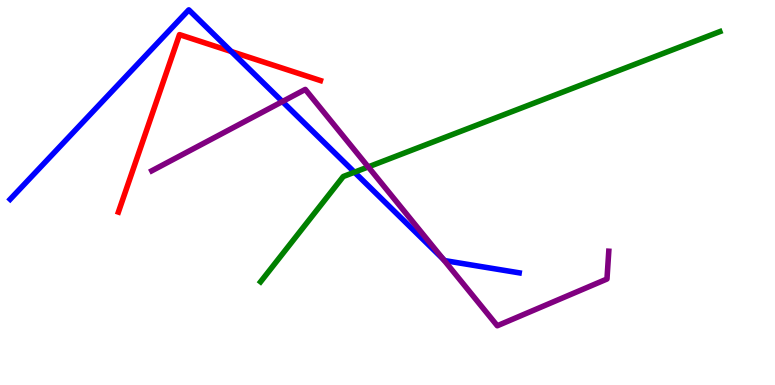[{'lines': ['blue', 'red'], 'intersections': [{'x': 2.98, 'y': 8.66}]}, {'lines': ['green', 'red'], 'intersections': []}, {'lines': ['purple', 'red'], 'intersections': []}, {'lines': ['blue', 'green'], 'intersections': [{'x': 4.57, 'y': 5.53}]}, {'lines': ['blue', 'purple'], 'intersections': [{'x': 3.64, 'y': 7.36}, {'x': 5.72, 'y': 3.27}]}, {'lines': ['green', 'purple'], 'intersections': [{'x': 4.75, 'y': 5.66}]}]